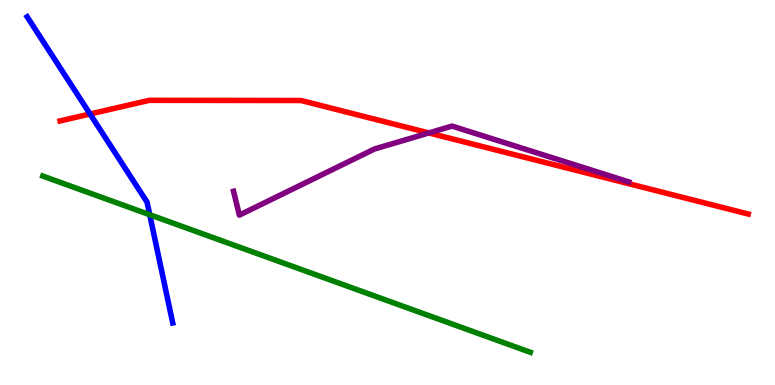[{'lines': ['blue', 'red'], 'intersections': [{'x': 1.16, 'y': 7.04}]}, {'lines': ['green', 'red'], 'intersections': []}, {'lines': ['purple', 'red'], 'intersections': [{'x': 5.53, 'y': 6.55}]}, {'lines': ['blue', 'green'], 'intersections': [{'x': 1.93, 'y': 4.42}]}, {'lines': ['blue', 'purple'], 'intersections': []}, {'lines': ['green', 'purple'], 'intersections': []}]